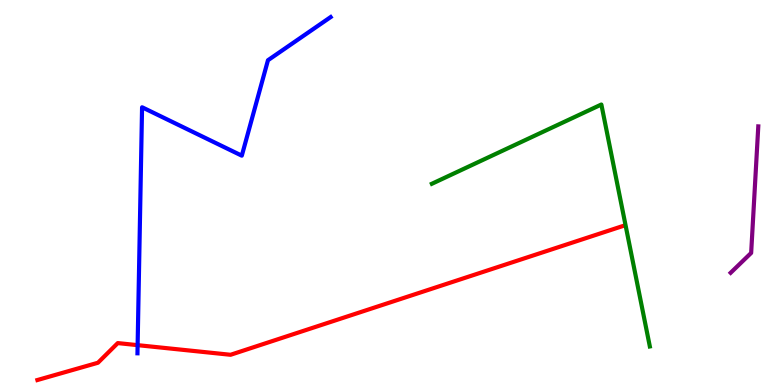[{'lines': ['blue', 'red'], 'intersections': [{'x': 1.78, 'y': 1.04}]}, {'lines': ['green', 'red'], 'intersections': []}, {'lines': ['purple', 'red'], 'intersections': []}, {'lines': ['blue', 'green'], 'intersections': []}, {'lines': ['blue', 'purple'], 'intersections': []}, {'lines': ['green', 'purple'], 'intersections': []}]